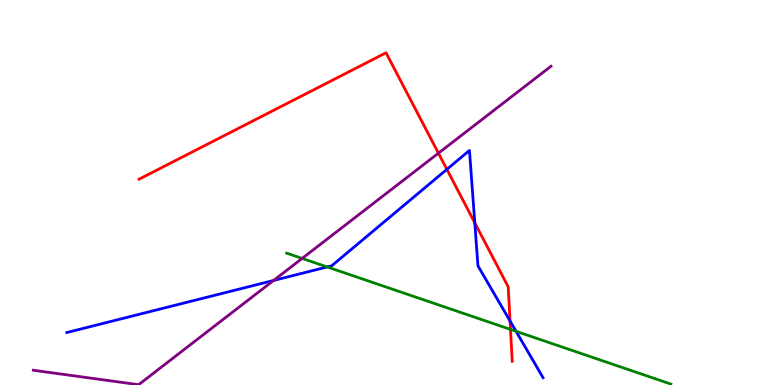[{'lines': ['blue', 'red'], 'intersections': [{'x': 5.77, 'y': 5.6}, {'x': 6.13, 'y': 4.21}, {'x': 6.58, 'y': 1.66}]}, {'lines': ['green', 'red'], 'intersections': [{'x': 6.59, 'y': 1.44}]}, {'lines': ['purple', 'red'], 'intersections': [{'x': 5.66, 'y': 6.02}]}, {'lines': ['blue', 'green'], 'intersections': [{'x': 4.22, 'y': 3.07}, {'x': 6.66, 'y': 1.39}]}, {'lines': ['blue', 'purple'], 'intersections': [{'x': 3.53, 'y': 2.72}]}, {'lines': ['green', 'purple'], 'intersections': [{'x': 3.9, 'y': 3.29}]}]